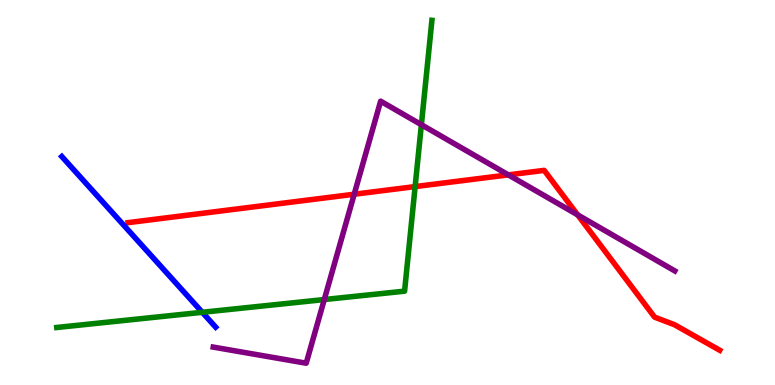[{'lines': ['blue', 'red'], 'intersections': []}, {'lines': ['green', 'red'], 'intersections': [{'x': 5.36, 'y': 5.15}]}, {'lines': ['purple', 'red'], 'intersections': [{'x': 4.57, 'y': 4.95}, {'x': 6.56, 'y': 5.46}, {'x': 7.45, 'y': 4.42}]}, {'lines': ['blue', 'green'], 'intersections': [{'x': 2.61, 'y': 1.89}]}, {'lines': ['blue', 'purple'], 'intersections': []}, {'lines': ['green', 'purple'], 'intersections': [{'x': 4.18, 'y': 2.22}, {'x': 5.44, 'y': 6.76}]}]